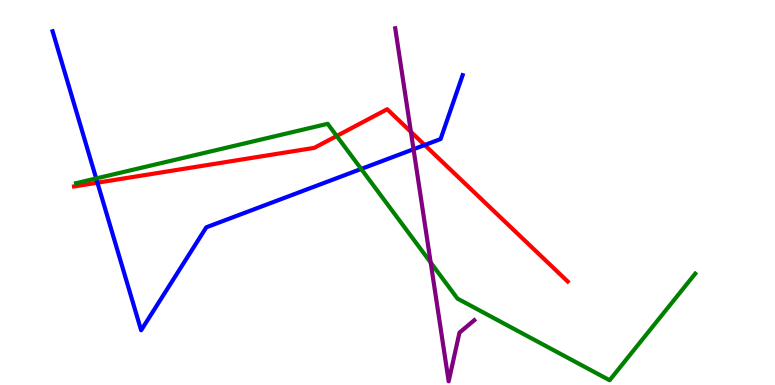[{'lines': ['blue', 'red'], 'intersections': [{'x': 1.26, 'y': 5.25}, {'x': 5.48, 'y': 6.23}]}, {'lines': ['green', 'red'], 'intersections': [{'x': 4.34, 'y': 6.47}]}, {'lines': ['purple', 'red'], 'intersections': [{'x': 5.3, 'y': 6.57}]}, {'lines': ['blue', 'green'], 'intersections': [{'x': 1.24, 'y': 5.37}, {'x': 4.66, 'y': 5.61}]}, {'lines': ['blue', 'purple'], 'intersections': [{'x': 5.34, 'y': 6.12}]}, {'lines': ['green', 'purple'], 'intersections': [{'x': 5.56, 'y': 3.18}]}]